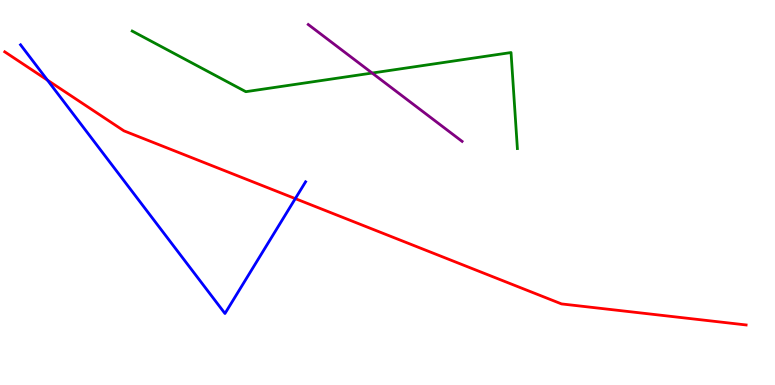[{'lines': ['blue', 'red'], 'intersections': [{'x': 0.612, 'y': 7.92}, {'x': 3.81, 'y': 4.84}]}, {'lines': ['green', 'red'], 'intersections': []}, {'lines': ['purple', 'red'], 'intersections': []}, {'lines': ['blue', 'green'], 'intersections': []}, {'lines': ['blue', 'purple'], 'intersections': []}, {'lines': ['green', 'purple'], 'intersections': [{'x': 4.8, 'y': 8.1}]}]